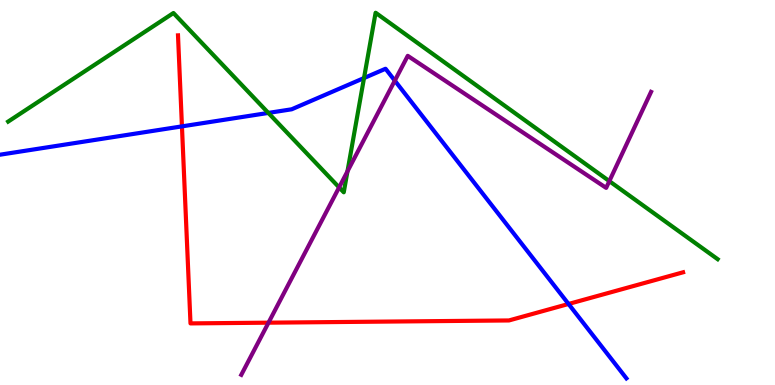[{'lines': ['blue', 'red'], 'intersections': [{'x': 2.35, 'y': 6.72}, {'x': 7.34, 'y': 2.1}]}, {'lines': ['green', 'red'], 'intersections': []}, {'lines': ['purple', 'red'], 'intersections': [{'x': 3.46, 'y': 1.62}]}, {'lines': ['blue', 'green'], 'intersections': [{'x': 3.46, 'y': 7.07}, {'x': 4.7, 'y': 7.97}]}, {'lines': ['blue', 'purple'], 'intersections': [{'x': 5.09, 'y': 7.91}]}, {'lines': ['green', 'purple'], 'intersections': [{'x': 4.38, 'y': 5.13}, {'x': 4.48, 'y': 5.55}, {'x': 7.86, 'y': 5.3}]}]